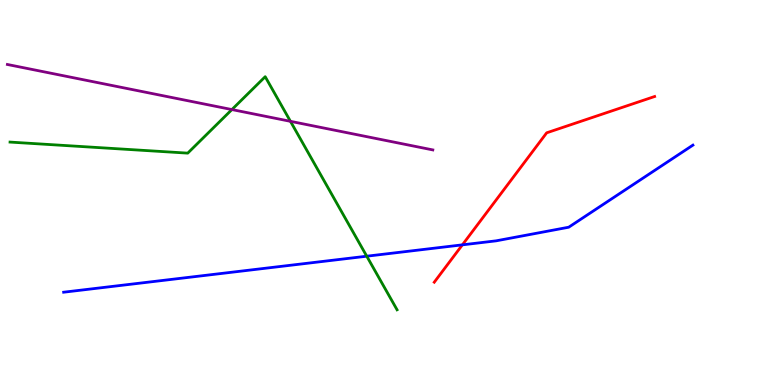[{'lines': ['blue', 'red'], 'intersections': [{'x': 5.97, 'y': 3.64}]}, {'lines': ['green', 'red'], 'intersections': []}, {'lines': ['purple', 'red'], 'intersections': []}, {'lines': ['blue', 'green'], 'intersections': [{'x': 4.73, 'y': 3.35}]}, {'lines': ['blue', 'purple'], 'intersections': []}, {'lines': ['green', 'purple'], 'intersections': [{'x': 2.99, 'y': 7.15}, {'x': 3.75, 'y': 6.85}]}]